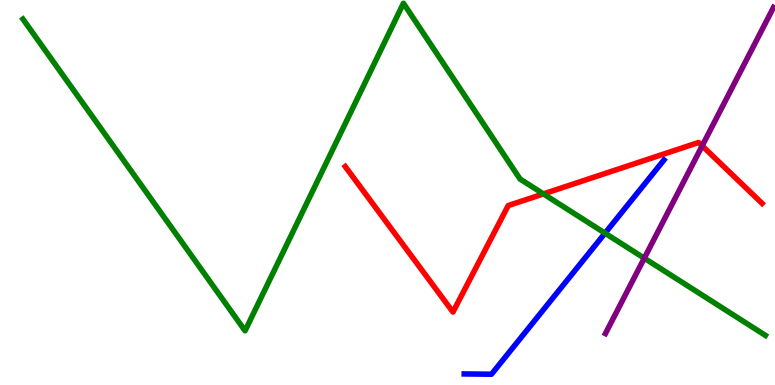[{'lines': ['blue', 'red'], 'intersections': []}, {'lines': ['green', 'red'], 'intersections': [{'x': 7.01, 'y': 4.96}]}, {'lines': ['purple', 'red'], 'intersections': [{'x': 9.06, 'y': 6.21}]}, {'lines': ['blue', 'green'], 'intersections': [{'x': 7.81, 'y': 3.94}]}, {'lines': ['blue', 'purple'], 'intersections': []}, {'lines': ['green', 'purple'], 'intersections': [{'x': 8.31, 'y': 3.29}]}]